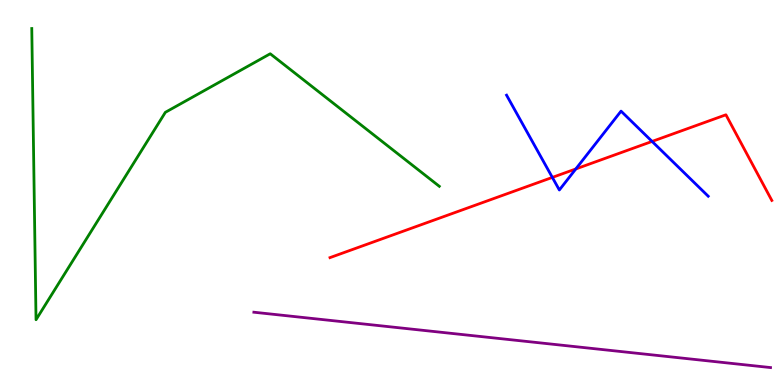[{'lines': ['blue', 'red'], 'intersections': [{'x': 7.13, 'y': 5.39}, {'x': 7.43, 'y': 5.61}, {'x': 8.41, 'y': 6.33}]}, {'lines': ['green', 'red'], 'intersections': []}, {'lines': ['purple', 'red'], 'intersections': []}, {'lines': ['blue', 'green'], 'intersections': []}, {'lines': ['blue', 'purple'], 'intersections': []}, {'lines': ['green', 'purple'], 'intersections': []}]